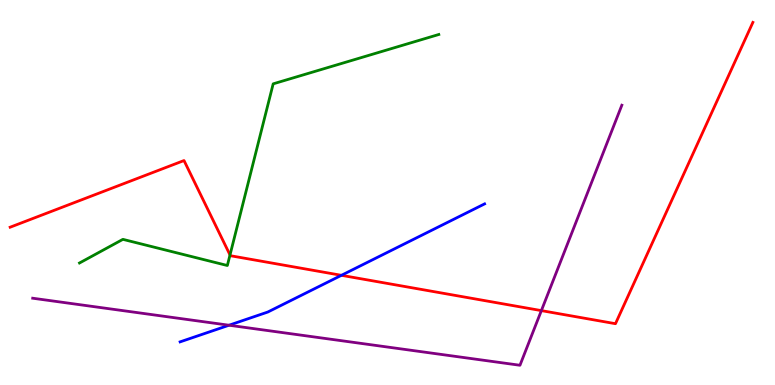[{'lines': ['blue', 'red'], 'intersections': [{'x': 4.41, 'y': 2.85}]}, {'lines': ['green', 'red'], 'intersections': [{'x': 2.97, 'y': 3.38}]}, {'lines': ['purple', 'red'], 'intersections': [{'x': 6.99, 'y': 1.93}]}, {'lines': ['blue', 'green'], 'intersections': []}, {'lines': ['blue', 'purple'], 'intersections': [{'x': 2.95, 'y': 1.55}]}, {'lines': ['green', 'purple'], 'intersections': []}]